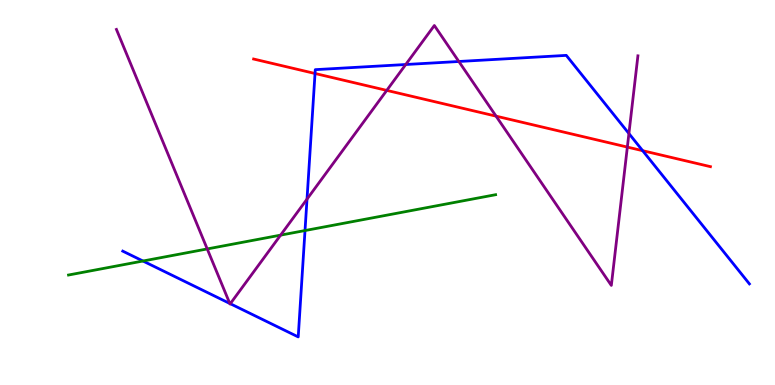[{'lines': ['blue', 'red'], 'intersections': [{'x': 4.06, 'y': 8.09}, {'x': 8.29, 'y': 6.09}]}, {'lines': ['green', 'red'], 'intersections': []}, {'lines': ['purple', 'red'], 'intersections': [{'x': 4.99, 'y': 7.65}, {'x': 6.4, 'y': 6.98}, {'x': 8.09, 'y': 6.18}]}, {'lines': ['blue', 'green'], 'intersections': [{'x': 1.84, 'y': 3.22}, {'x': 3.94, 'y': 4.01}]}, {'lines': ['blue', 'purple'], 'intersections': [{'x': 2.96, 'y': 2.12}, {'x': 2.97, 'y': 2.11}, {'x': 3.96, 'y': 4.83}, {'x': 5.24, 'y': 8.32}, {'x': 5.92, 'y': 8.4}, {'x': 8.12, 'y': 6.53}]}, {'lines': ['green', 'purple'], 'intersections': [{'x': 2.67, 'y': 3.53}, {'x': 3.62, 'y': 3.89}]}]